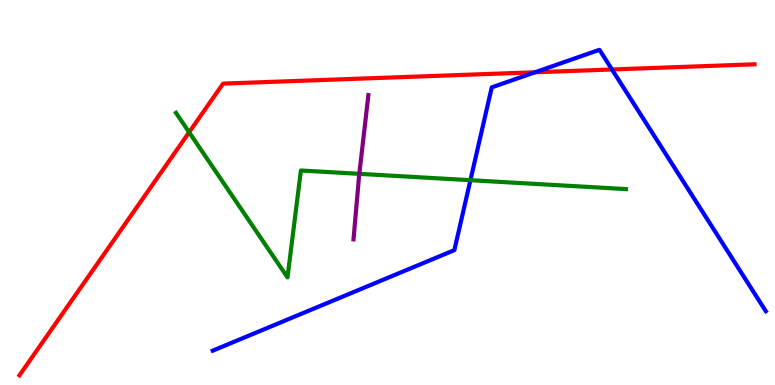[{'lines': ['blue', 'red'], 'intersections': [{'x': 6.9, 'y': 8.12}, {'x': 7.9, 'y': 8.2}]}, {'lines': ['green', 'red'], 'intersections': [{'x': 2.44, 'y': 6.56}]}, {'lines': ['purple', 'red'], 'intersections': []}, {'lines': ['blue', 'green'], 'intersections': [{'x': 6.07, 'y': 5.32}]}, {'lines': ['blue', 'purple'], 'intersections': []}, {'lines': ['green', 'purple'], 'intersections': [{'x': 4.64, 'y': 5.48}]}]